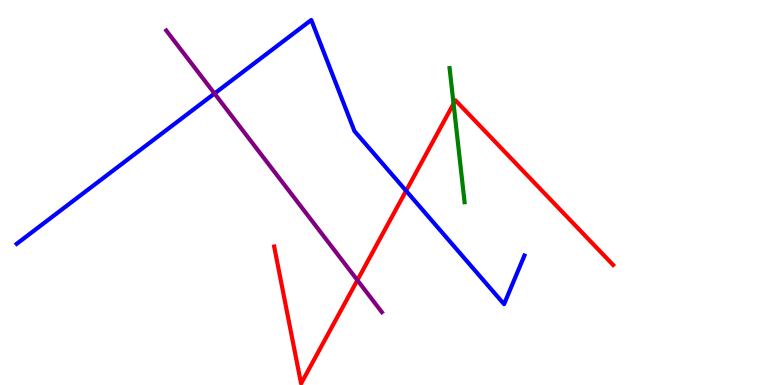[{'lines': ['blue', 'red'], 'intersections': [{'x': 5.24, 'y': 5.04}]}, {'lines': ['green', 'red'], 'intersections': [{'x': 5.85, 'y': 7.31}]}, {'lines': ['purple', 'red'], 'intersections': [{'x': 4.61, 'y': 2.72}]}, {'lines': ['blue', 'green'], 'intersections': []}, {'lines': ['blue', 'purple'], 'intersections': [{'x': 2.77, 'y': 7.57}]}, {'lines': ['green', 'purple'], 'intersections': []}]